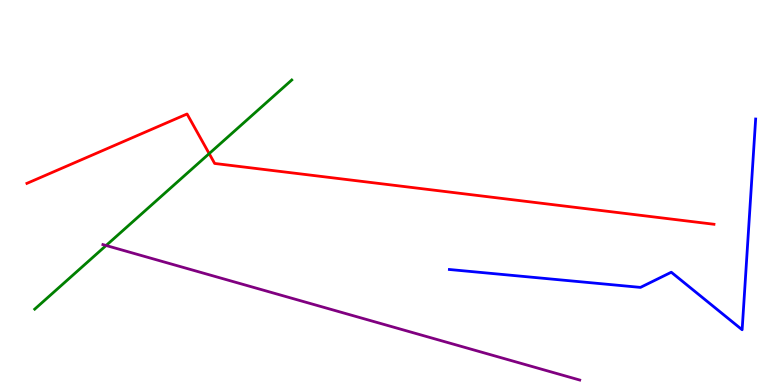[{'lines': ['blue', 'red'], 'intersections': []}, {'lines': ['green', 'red'], 'intersections': [{'x': 2.7, 'y': 6.01}]}, {'lines': ['purple', 'red'], 'intersections': []}, {'lines': ['blue', 'green'], 'intersections': []}, {'lines': ['blue', 'purple'], 'intersections': []}, {'lines': ['green', 'purple'], 'intersections': [{'x': 1.37, 'y': 3.62}]}]